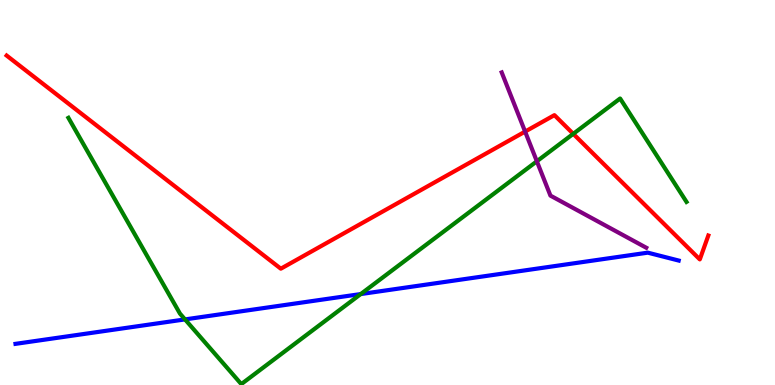[{'lines': ['blue', 'red'], 'intersections': []}, {'lines': ['green', 'red'], 'intersections': [{'x': 7.4, 'y': 6.52}]}, {'lines': ['purple', 'red'], 'intersections': [{'x': 6.78, 'y': 6.58}]}, {'lines': ['blue', 'green'], 'intersections': [{'x': 2.39, 'y': 1.7}, {'x': 4.65, 'y': 2.36}]}, {'lines': ['blue', 'purple'], 'intersections': []}, {'lines': ['green', 'purple'], 'intersections': [{'x': 6.93, 'y': 5.81}]}]